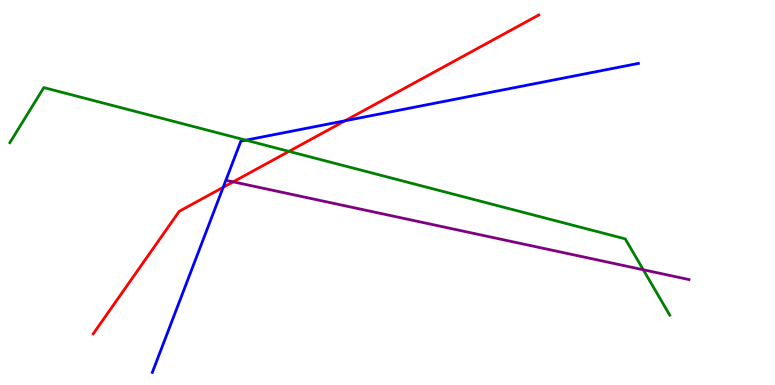[{'lines': ['blue', 'red'], 'intersections': [{'x': 2.88, 'y': 5.14}, {'x': 4.45, 'y': 6.86}]}, {'lines': ['green', 'red'], 'intersections': [{'x': 3.73, 'y': 6.07}]}, {'lines': ['purple', 'red'], 'intersections': [{'x': 3.01, 'y': 5.28}]}, {'lines': ['blue', 'green'], 'intersections': [{'x': 3.17, 'y': 6.36}]}, {'lines': ['blue', 'purple'], 'intersections': []}, {'lines': ['green', 'purple'], 'intersections': [{'x': 8.3, 'y': 2.99}]}]